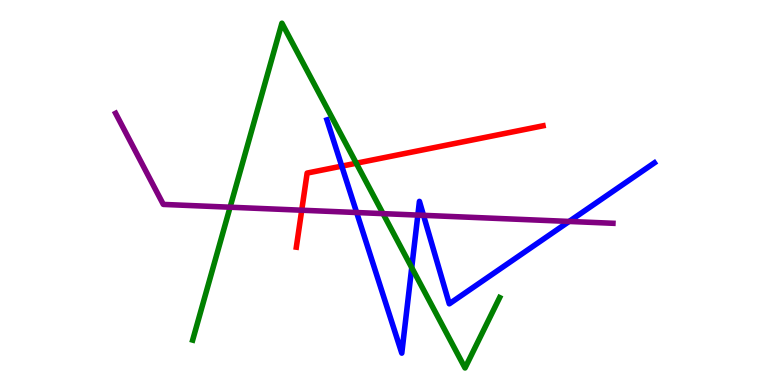[{'lines': ['blue', 'red'], 'intersections': [{'x': 4.41, 'y': 5.68}]}, {'lines': ['green', 'red'], 'intersections': [{'x': 4.6, 'y': 5.76}]}, {'lines': ['purple', 'red'], 'intersections': [{'x': 3.89, 'y': 4.54}]}, {'lines': ['blue', 'green'], 'intersections': [{'x': 5.31, 'y': 3.05}]}, {'lines': ['blue', 'purple'], 'intersections': [{'x': 4.6, 'y': 4.48}, {'x': 5.39, 'y': 4.41}, {'x': 5.46, 'y': 4.41}, {'x': 7.34, 'y': 4.25}]}, {'lines': ['green', 'purple'], 'intersections': [{'x': 2.97, 'y': 4.62}, {'x': 4.94, 'y': 4.45}]}]